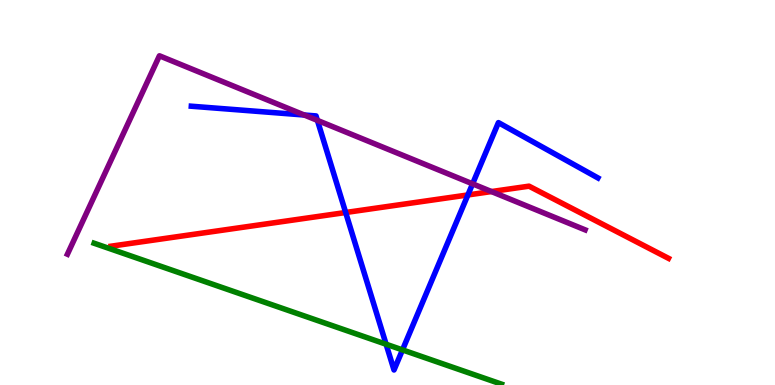[{'lines': ['blue', 'red'], 'intersections': [{'x': 4.46, 'y': 4.48}, {'x': 6.04, 'y': 4.94}]}, {'lines': ['green', 'red'], 'intersections': []}, {'lines': ['purple', 'red'], 'intersections': [{'x': 6.34, 'y': 5.02}]}, {'lines': ['blue', 'green'], 'intersections': [{'x': 4.98, 'y': 1.06}, {'x': 5.19, 'y': 0.912}]}, {'lines': ['blue', 'purple'], 'intersections': [{'x': 3.93, 'y': 7.01}, {'x': 4.1, 'y': 6.87}, {'x': 6.1, 'y': 5.23}]}, {'lines': ['green', 'purple'], 'intersections': []}]